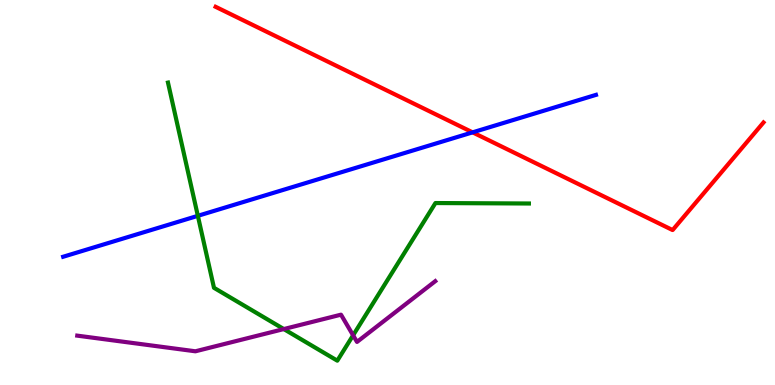[{'lines': ['blue', 'red'], 'intersections': [{'x': 6.1, 'y': 6.56}]}, {'lines': ['green', 'red'], 'intersections': []}, {'lines': ['purple', 'red'], 'intersections': []}, {'lines': ['blue', 'green'], 'intersections': [{'x': 2.55, 'y': 4.39}]}, {'lines': ['blue', 'purple'], 'intersections': []}, {'lines': ['green', 'purple'], 'intersections': [{'x': 3.66, 'y': 1.45}, {'x': 4.56, 'y': 1.29}]}]